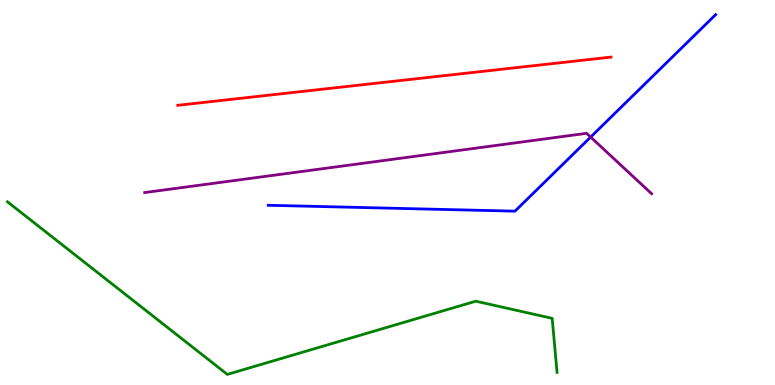[{'lines': ['blue', 'red'], 'intersections': []}, {'lines': ['green', 'red'], 'intersections': []}, {'lines': ['purple', 'red'], 'intersections': []}, {'lines': ['blue', 'green'], 'intersections': []}, {'lines': ['blue', 'purple'], 'intersections': [{'x': 7.62, 'y': 6.44}]}, {'lines': ['green', 'purple'], 'intersections': []}]